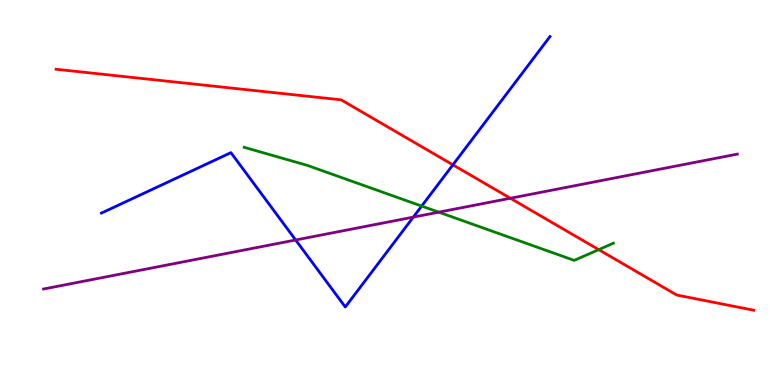[{'lines': ['blue', 'red'], 'intersections': [{'x': 5.84, 'y': 5.72}]}, {'lines': ['green', 'red'], 'intersections': [{'x': 7.73, 'y': 3.52}]}, {'lines': ['purple', 'red'], 'intersections': [{'x': 6.59, 'y': 4.85}]}, {'lines': ['blue', 'green'], 'intersections': [{'x': 5.44, 'y': 4.65}]}, {'lines': ['blue', 'purple'], 'intersections': [{'x': 3.81, 'y': 3.77}, {'x': 5.33, 'y': 4.36}]}, {'lines': ['green', 'purple'], 'intersections': [{'x': 5.66, 'y': 4.49}]}]